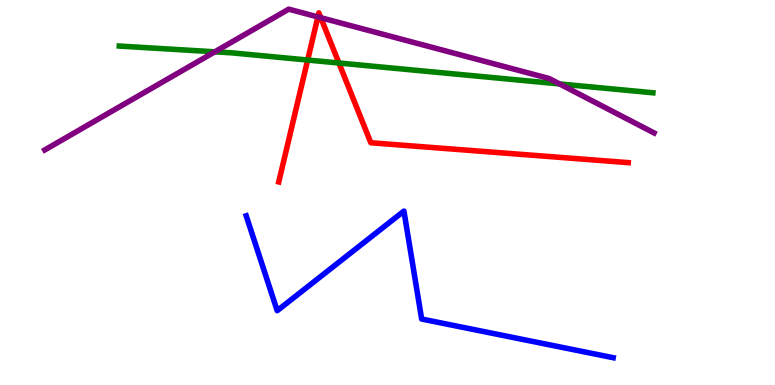[{'lines': ['blue', 'red'], 'intersections': []}, {'lines': ['green', 'red'], 'intersections': [{'x': 3.97, 'y': 8.44}, {'x': 4.37, 'y': 8.36}]}, {'lines': ['purple', 'red'], 'intersections': [{'x': 4.1, 'y': 9.56}, {'x': 4.14, 'y': 9.54}]}, {'lines': ['blue', 'green'], 'intersections': []}, {'lines': ['blue', 'purple'], 'intersections': []}, {'lines': ['green', 'purple'], 'intersections': [{'x': 2.77, 'y': 8.65}, {'x': 7.22, 'y': 7.82}]}]